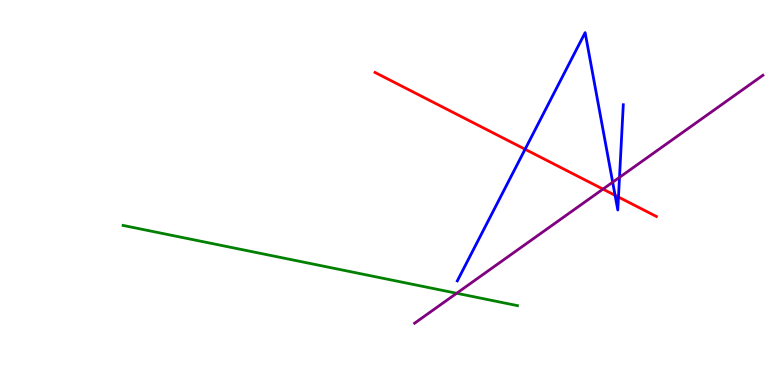[{'lines': ['blue', 'red'], 'intersections': [{'x': 6.78, 'y': 6.12}, {'x': 7.94, 'y': 4.93}, {'x': 7.98, 'y': 4.88}]}, {'lines': ['green', 'red'], 'intersections': []}, {'lines': ['purple', 'red'], 'intersections': [{'x': 7.78, 'y': 5.09}]}, {'lines': ['blue', 'green'], 'intersections': []}, {'lines': ['blue', 'purple'], 'intersections': [{'x': 7.91, 'y': 5.27}, {'x': 7.99, 'y': 5.39}]}, {'lines': ['green', 'purple'], 'intersections': [{'x': 5.89, 'y': 2.38}]}]